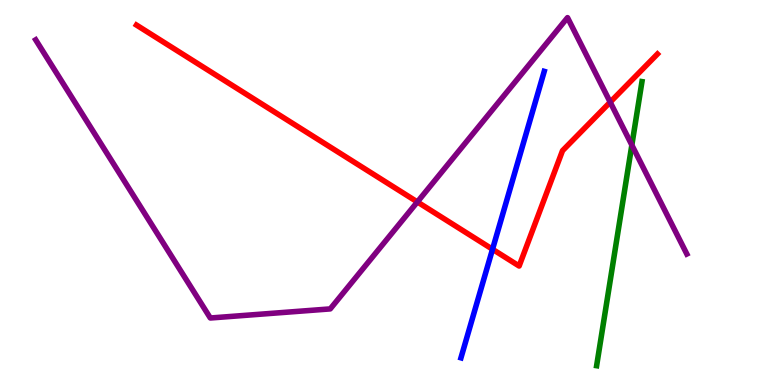[{'lines': ['blue', 'red'], 'intersections': [{'x': 6.36, 'y': 3.53}]}, {'lines': ['green', 'red'], 'intersections': []}, {'lines': ['purple', 'red'], 'intersections': [{'x': 5.39, 'y': 4.75}, {'x': 7.87, 'y': 7.35}]}, {'lines': ['blue', 'green'], 'intersections': []}, {'lines': ['blue', 'purple'], 'intersections': []}, {'lines': ['green', 'purple'], 'intersections': [{'x': 8.15, 'y': 6.23}]}]